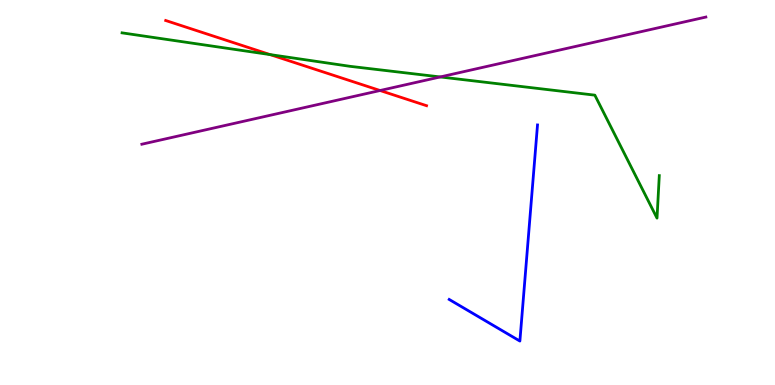[{'lines': ['blue', 'red'], 'intersections': []}, {'lines': ['green', 'red'], 'intersections': [{'x': 3.48, 'y': 8.58}]}, {'lines': ['purple', 'red'], 'intersections': [{'x': 4.9, 'y': 7.65}]}, {'lines': ['blue', 'green'], 'intersections': []}, {'lines': ['blue', 'purple'], 'intersections': []}, {'lines': ['green', 'purple'], 'intersections': [{'x': 5.68, 'y': 8.0}]}]